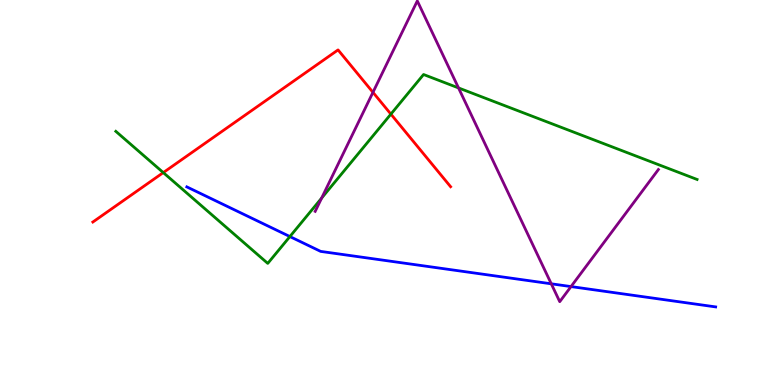[{'lines': ['blue', 'red'], 'intersections': []}, {'lines': ['green', 'red'], 'intersections': [{'x': 2.11, 'y': 5.52}, {'x': 5.04, 'y': 7.04}]}, {'lines': ['purple', 'red'], 'intersections': [{'x': 4.81, 'y': 7.6}]}, {'lines': ['blue', 'green'], 'intersections': [{'x': 3.74, 'y': 3.86}]}, {'lines': ['blue', 'purple'], 'intersections': [{'x': 7.11, 'y': 2.63}, {'x': 7.37, 'y': 2.56}]}, {'lines': ['green', 'purple'], 'intersections': [{'x': 4.15, 'y': 4.85}, {'x': 5.92, 'y': 7.72}]}]